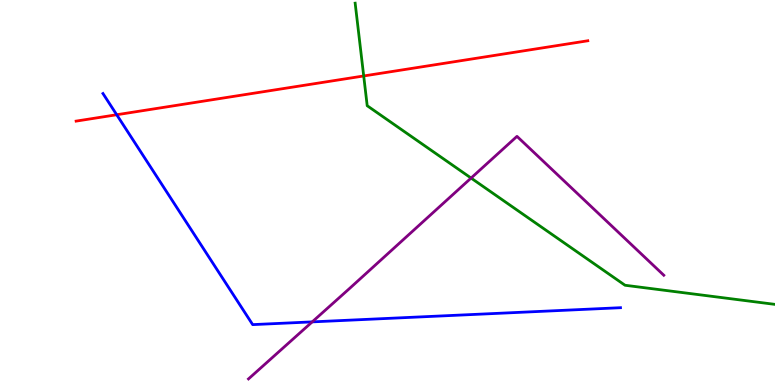[{'lines': ['blue', 'red'], 'intersections': [{'x': 1.51, 'y': 7.02}]}, {'lines': ['green', 'red'], 'intersections': [{'x': 4.69, 'y': 8.03}]}, {'lines': ['purple', 'red'], 'intersections': []}, {'lines': ['blue', 'green'], 'intersections': []}, {'lines': ['blue', 'purple'], 'intersections': [{'x': 4.03, 'y': 1.64}]}, {'lines': ['green', 'purple'], 'intersections': [{'x': 6.08, 'y': 5.38}]}]